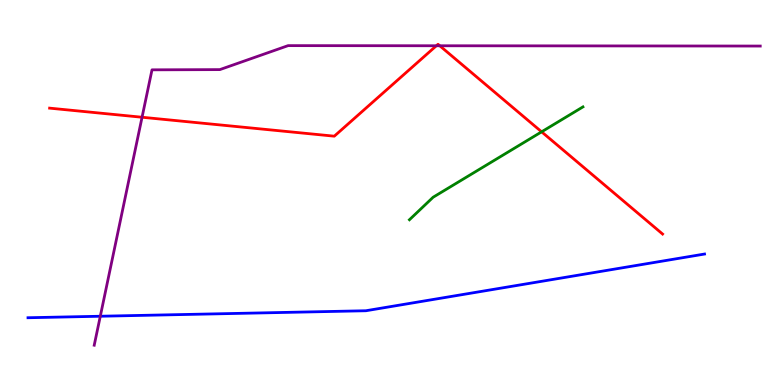[{'lines': ['blue', 'red'], 'intersections': []}, {'lines': ['green', 'red'], 'intersections': [{'x': 6.99, 'y': 6.58}]}, {'lines': ['purple', 'red'], 'intersections': [{'x': 1.83, 'y': 6.95}, {'x': 5.63, 'y': 8.81}, {'x': 5.67, 'y': 8.81}]}, {'lines': ['blue', 'green'], 'intersections': []}, {'lines': ['blue', 'purple'], 'intersections': [{'x': 1.29, 'y': 1.79}]}, {'lines': ['green', 'purple'], 'intersections': []}]